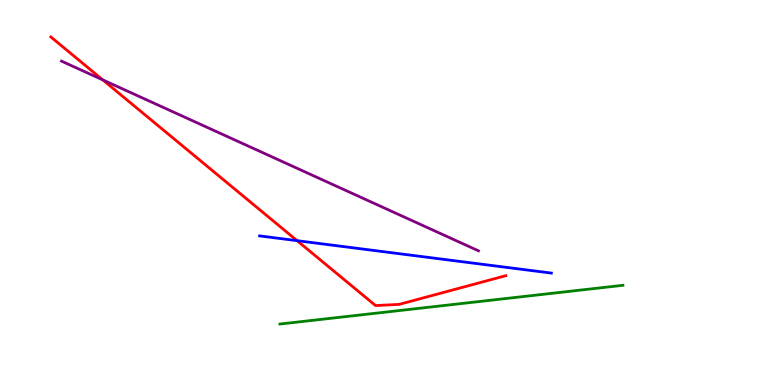[{'lines': ['blue', 'red'], 'intersections': [{'x': 3.83, 'y': 3.75}]}, {'lines': ['green', 'red'], 'intersections': []}, {'lines': ['purple', 'red'], 'intersections': [{'x': 1.33, 'y': 7.93}]}, {'lines': ['blue', 'green'], 'intersections': []}, {'lines': ['blue', 'purple'], 'intersections': []}, {'lines': ['green', 'purple'], 'intersections': []}]